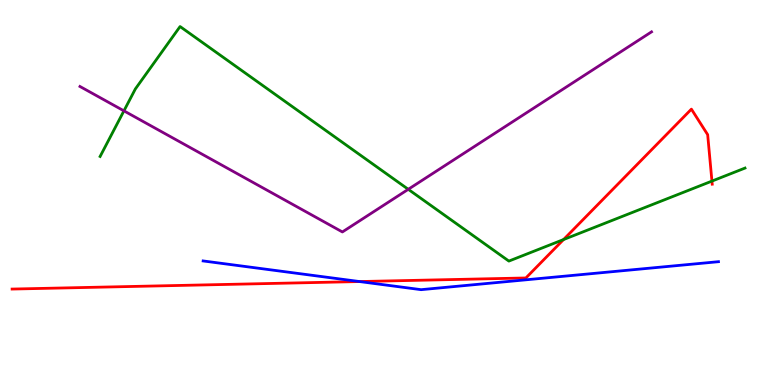[{'lines': ['blue', 'red'], 'intersections': [{'x': 4.64, 'y': 2.69}]}, {'lines': ['green', 'red'], 'intersections': [{'x': 7.27, 'y': 3.78}, {'x': 9.19, 'y': 5.3}]}, {'lines': ['purple', 'red'], 'intersections': []}, {'lines': ['blue', 'green'], 'intersections': []}, {'lines': ['blue', 'purple'], 'intersections': []}, {'lines': ['green', 'purple'], 'intersections': [{'x': 1.6, 'y': 7.12}, {'x': 5.27, 'y': 5.08}]}]